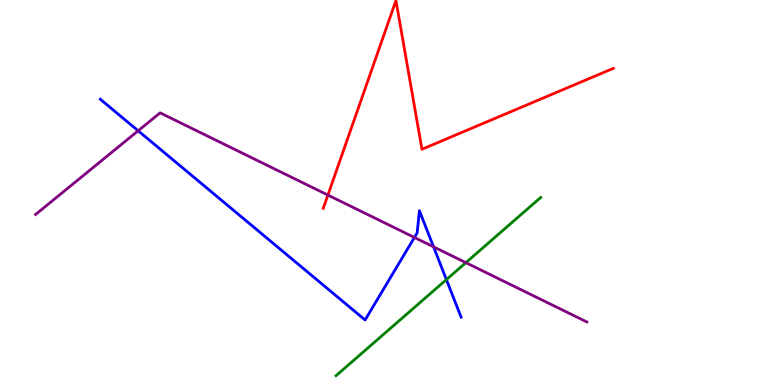[{'lines': ['blue', 'red'], 'intersections': []}, {'lines': ['green', 'red'], 'intersections': []}, {'lines': ['purple', 'red'], 'intersections': [{'x': 4.23, 'y': 4.93}]}, {'lines': ['blue', 'green'], 'intersections': [{'x': 5.76, 'y': 2.74}]}, {'lines': ['blue', 'purple'], 'intersections': [{'x': 1.78, 'y': 6.6}, {'x': 5.35, 'y': 3.83}, {'x': 5.59, 'y': 3.59}]}, {'lines': ['green', 'purple'], 'intersections': [{'x': 6.01, 'y': 3.18}]}]